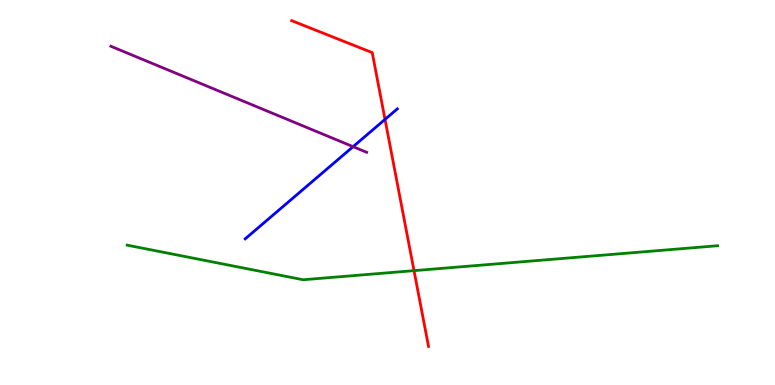[{'lines': ['blue', 'red'], 'intersections': [{'x': 4.97, 'y': 6.9}]}, {'lines': ['green', 'red'], 'intersections': [{'x': 5.34, 'y': 2.97}]}, {'lines': ['purple', 'red'], 'intersections': []}, {'lines': ['blue', 'green'], 'intersections': []}, {'lines': ['blue', 'purple'], 'intersections': [{'x': 4.56, 'y': 6.19}]}, {'lines': ['green', 'purple'], 'intersections': []}]